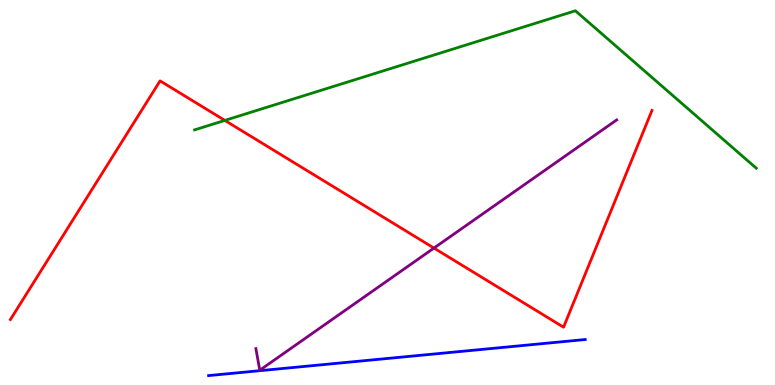[{'lines': ['blue', 'red'], 'intersections': []}, {'lines': ['green', 'red'], 'intersections': [{'x': 2.9, 'y': 6.87}]}, {'lines': ['purple', 'red'], 'intersections': [{'x': 5.6, 'y': 3.56}]}, {'lines': ['blue', 'green'], 'intersections': []}, {'lines': ['blue', 'purple'], 'intersections': []}, {'lines': ['green', 'purple'], 'intersections': []}]